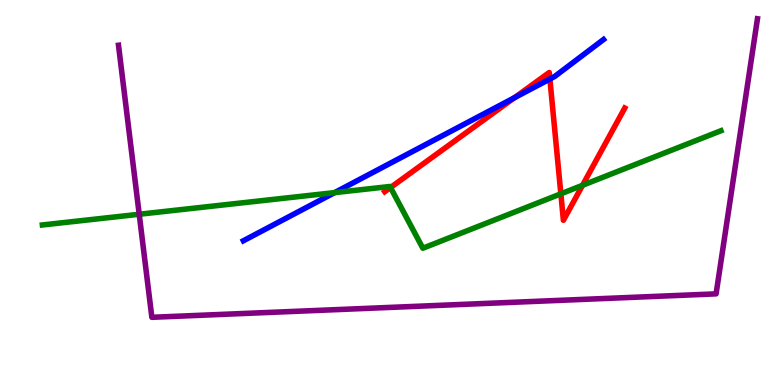[{'lines': ['blue', 'red'], 'intersections': [{'x': 6.64, 'y': 7.46}, {'x': 7.1, 'y': 7.95}]}, {'lines': ['green', 'red'], 'intersections': [{'x': 5.04, 'y': 5.13}, {'x': 7.24, 'y': 4.97}, {'x': 7.52, 'y': 5.19}]}, {'lines': ['purple', 'red'], 'intersections': []}, {'lines': ['blue', 'green'], 'intersections': [{'x': 4.32, 'y': 5.0}]}, {'lines': ['blue', 'purple'], 'intersections': []}, {'lines': ['green', 'purple'], 'intersections': [{'x': 1.8, 'y': 4.43}]}]